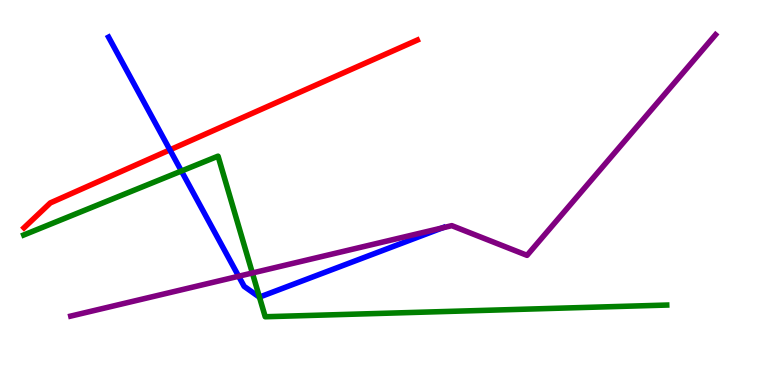[{'lines': ['blue', 'red'], 'intersections': [{'x': 2.19, 'y': 6.11}]}, {'lines': ['green', 'red'], 'intersections': []}, {'lines': ['purple', 'red'], 'intersections': []}, {'lines': ['blue', 'green'], 'intersections': [{'x': 2.34, 'y': 5.56}, {'x': 3.35, 'y': 2.28}]}, {'lines': ['blue', 'purple'], 'intersections': [{'x': 3.08, 'y': 2.82}, {'x': 5.71, 'y': 4.08}]}, {'lines': ['green', 'purple'], 'intersections': [{'x': 3.26, 'y': 2.91}]}]